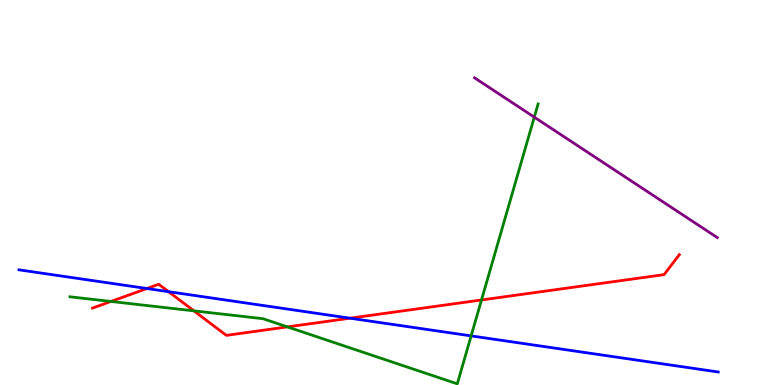[{'lines': ['blue', 'red'], 'intersections': [{'x': 1.9, 'y': 2.51}, {'x': 2.17, 'y': 2.42}, {'x': 4.52, 'y': 1.74}]}, {'lines': ['green', 'red'], 'intersections': [{'x': 1.43, 'y': 2.17}, {'x': 2.5, 'y': 1.93}, {'x': 3.71, 'y': 1.51}, {'x': 6.21, 'y': 2.21}]}, {'lines': ['purple', 'red'], 'intersections': []}, {'lines': ['blue', 'green'], 'intersections': [{'x': 6.08, 'y': 1.28}]}, {'lines': ['blue', 'purple'], 'intersections': []}, {'lines': ['green', 'purple'], 'intersections': [{'x': 6.89, 'y': 6.96}]}]